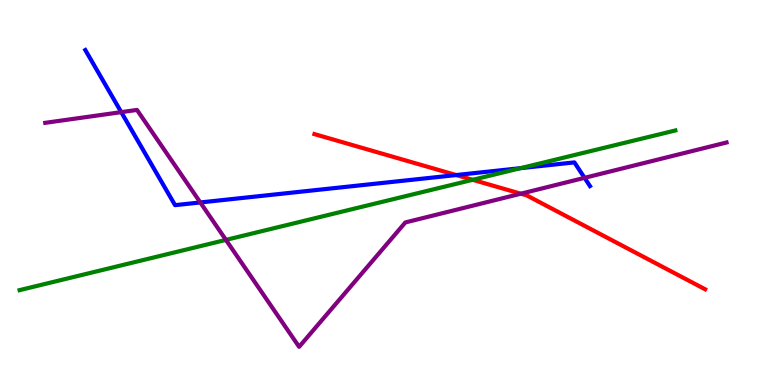[{'lines': ['blue', 'red'], 'intersections': [{'x': 5.89, 'y': 5.45}]}, {'lines': ['green', 'red'], 'intersections': [{'x': 6.1, 'y': 5.33}]}, {'lines': ['purple', 'red'], 'intersections': [{'x': 6.72, 'y': 4.97}]}, {'lines': ['blue', 'green'], 'intersections': [{'x': 6.72, 'y': 5.63}]}, {'lines': ['blue', 'purple'], 'intersections': [{'x': 1.56, 'y': 7.09}, {'x': 2.58, 'y': 4.74}, {'x': 7.54, 'y': 5.38}]}, {'lines': ['green', 'purple'], 'intersections': [{'x': 2.92, 'y': 3.77}]}]